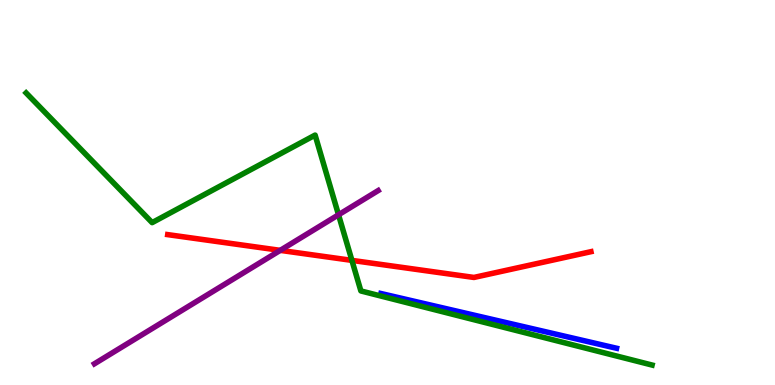[{'lines': ['blue', 'red'], 'intersections': []}, {'lines': ['green', 'red'], 'intersections': [{'x': 4.54, 'y': 3.24}]}, {'lines': ['purple', 'red'], 'intersections': [{'x': 3.62, 'y': 3.5}]}, {'lines': ['blue', 'green'], 'intersections': []}, {'lines': ['blue', 'purple'], 'intersections': []}, {'lines': ['green', 'purple'], 'intersections': [{'x': 4.37, 'y': 4.42}]}]